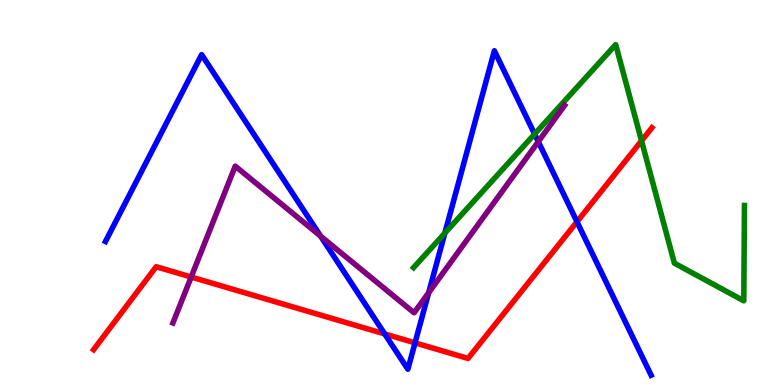[{'lines': ['blue', 'red'], 'intersections': [{'x': 4.96, 'y': 1.33}, {'x': 5.36, 'y': 1.09}, {'x': 7.44, 'y': 4.24}]}, {'lines': ['green', 'red'], 'intersections': [{'x': 8.28, 'y': 6.34}]}, {'lines': ['purple', 'red'], 'intersections': [{'x': 2.47, 'y': 2.8}]}, {'lines': ['blue', 'green'], 'intersections': [{'x': 5.74, 'y': 3.95}, {'x': 6.9, 'y': 6.52}]}, {'lines': ['blue', 'purple'], 'intersections': [{'x': 4.14, 'y': 3.87}, {'x': 5.53, 'y': 2.4}, {'x': 6.95, 'y': 6.32}]}, {'lines': ['green', 'purple'], 'intersections': []}]